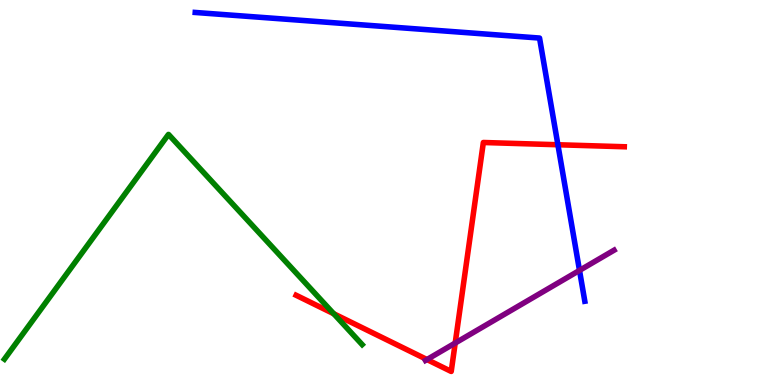[{'lines': ['blue', 'red'], 'intersections': [{'x': 7.2, 'y': 6.24}]}, {'lines': ['green', 'red'], 'intersections': [{'x': 4.31, 'y': 1.85}]}, {'lines': ['purple', 'red'], 'intersections': [{'x': 5.51, 'y': 0.661}, {'x': 5.87, 'y': 1.09}]}, {'lines': ['blue', 'green'], 'intersections': []}, {'lines': ['blue', 'purple'], 'intersections': [{'x': 7.48, 'y': 2.98}]}, {'lines': ['green', 'purple'], 'intersections': []}]